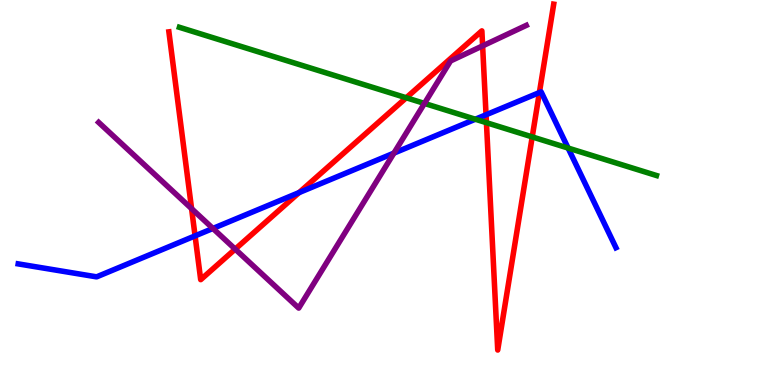[{'lines': ['blue', 'red'], 'intersections': [{'x': 2.52, 'y': 3.87}, {'x': 3.86, 'y': 5.0}, {'x': 6.27, 'y': 7.02}, {'x': 6.96, 'y': 7.6}]}, {'lines': ['green', 'red'], 'intersections': [{'x': 5.24, 'y': 7.46}, {'x': 6.28, 'y': 6.81}, {'x': 6.87, 'y': 6.44}]}, {'lines': ['purple', 'red'], 'intersections': [{'x': 2.47, 'y': 4.58}, {'x': 3.03, 'y': 3.53}, {'x': 6.23, 'y': 8.81}]}, {'lines': ['blue', 'green'], 'intersections': [{'x': 6.13, 'y': 6.9}, {'x': 7.33, 'y': 6.15}]}, {'lines': ['blue', 'purple'], 'intersections': [{'x': 2.75, 'y': 4.07}, {'x': 5.08, 'y': 6.02}]}, {'lines': ['green', 'purple'], 'intersections': [{'x': 5.48, 'y': 7.31}]}]